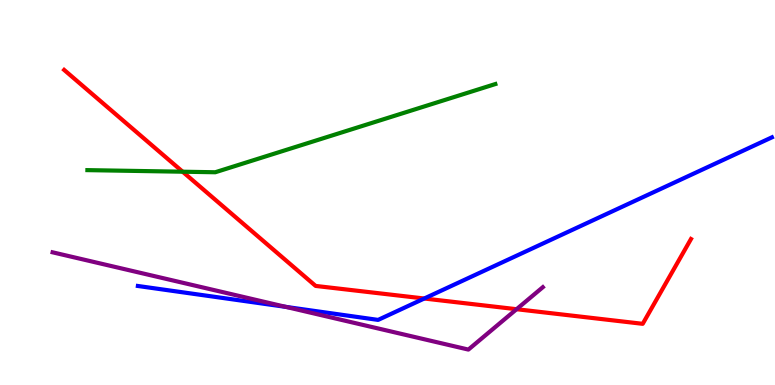[{'lines': ['blue', 'red'], 'intersections': [{'x': 5.47, 'y': 2.25}]}, {'lines': ['green', 'red'], 'intersections': [{'x': 2.36, 'y': 5.54}]}, {'lines': ['purple', 'red'], 'intersections': [{'x': 6.67, 'y': 1.97}]}, {'lines': ['blue', 'green'], 'intersections': []}, {'lines': ['blue', 'purple'], 'intersections': [{'x': 3.69, 'y': 2.03}]}, {'lines': ['green', 'purple'], 'intersections': []}]